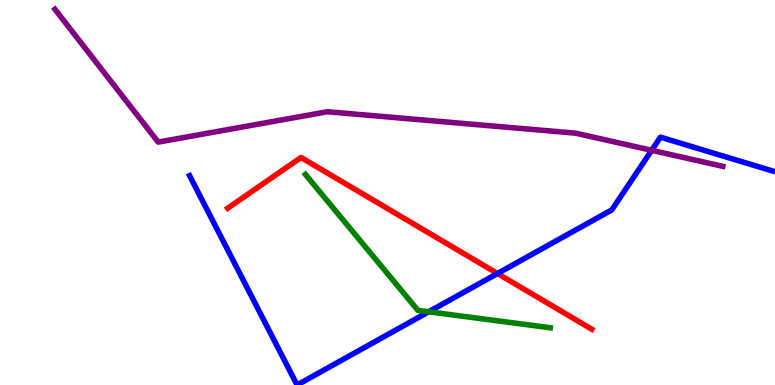[{'lines': ['blue', 'red'], 'intersections': [{'x': 6.42, 'y': 2.9}]}, {'lines': ['green', 'red'], 'intersections': []}, {'lines': ['purple', 'red'], 'intersections': []}, {'lines': ['blue', 'green'], 'intersections': [{'x': 5.53, 'y': 1.9}]}, {'lines': ['blue', 'purple'], 'intersections': [{'x': 8.41, 'y': 6.1}]}, {'lines': ['green', 'purple'], 'intersections': []}]